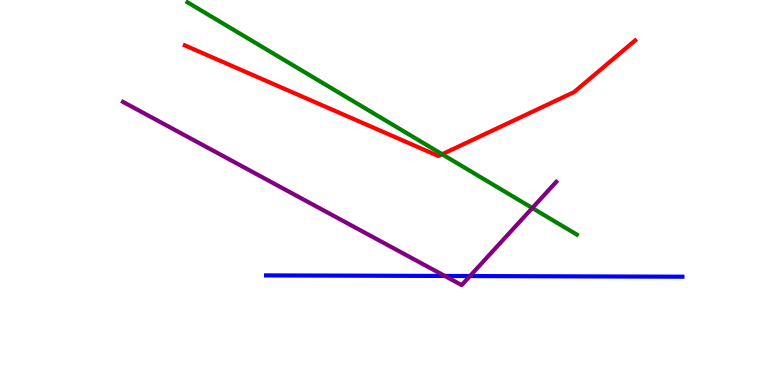[{'lines': ['blue', 'red'], 'intersections': []}, {'lines': ['green', 'red'], 'intersections': [{'x': 5.71, 'y': 5.99}]}, {'lines': ['purple', 'red'], 'intersections': []}, {'lines': ['blue', 'green'], 'intersections': []}, {'lines': ['blue', 'purple'], 'intersections': [{'x': 5.74, 'y': 2.83}, {'x': 6.06, 'y': 2.83}]}, {'lines': ['green', 'purple'], 'intersections': [{'x': 6.87, 'y': 4.6}]}]